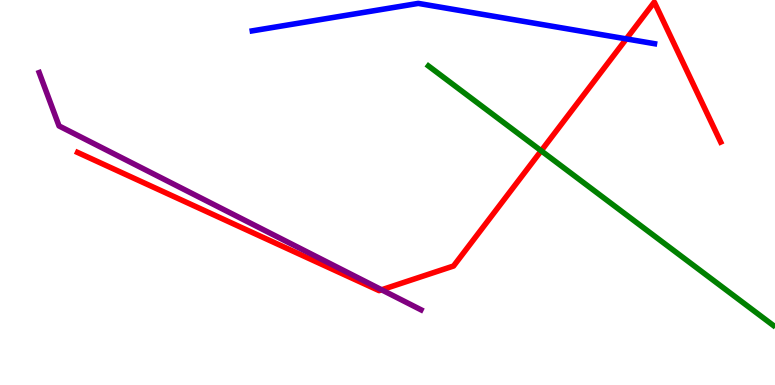[{'lines': ['blue', 'red'], 'intersections': [{'x': 8.08, 'y': 8.99}]}, {'lines': ['green', 'red'], 'intersections': [{'x': 6.98, 'y': 6.08}]}, {'lines': ['purple', 'red'], 'intersections': [{'x': 4.92, 'y': 2.47}]}, {'lines': ['blue', 'green'], 'intersections': []}, {'lines': ['blue', 'purple'], 'intersections': []}, {'lines': ['green', 'purple'], 'intersections': []}]